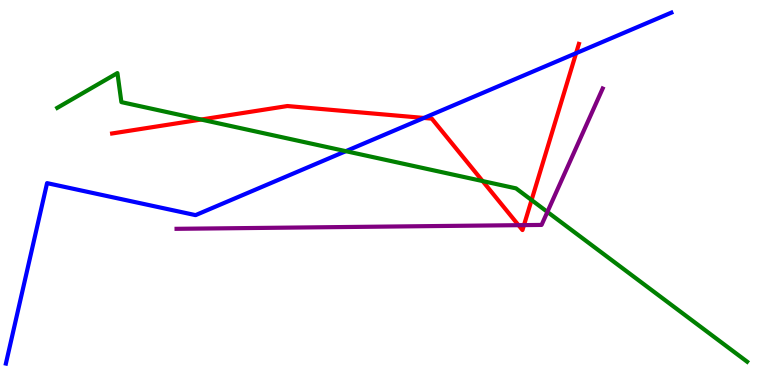[{'lines': ['blue', 'red'], 'intersections': [{'x': 5.47, 'y': 6.94}, {'x': 7.43, 'y': 8.62}]}, {'lines': ['green', 'red'], 'intersections': [{'x': 2.59, 'y': 6.9}, {'x': 6.23, 'y': 5.3}, {'x': 6.86, 'y': 4.8}]}, {'lines': ['purple', 'red'], 'intersections': [{'x': 6.69, 'y': 4.15}, {'x': 6.76, 'y': 4.15}]}, {'lines': ['blue', 'green'], 'intersections': [{'x': 4.46, 'y': 6.07}]}, {'lines': ['blue', 'purple'], 'intersections': []}, {'lines': ['green', 'purple'], 'intersections': [{'x': 7.06, 'y': 4.5}]}]